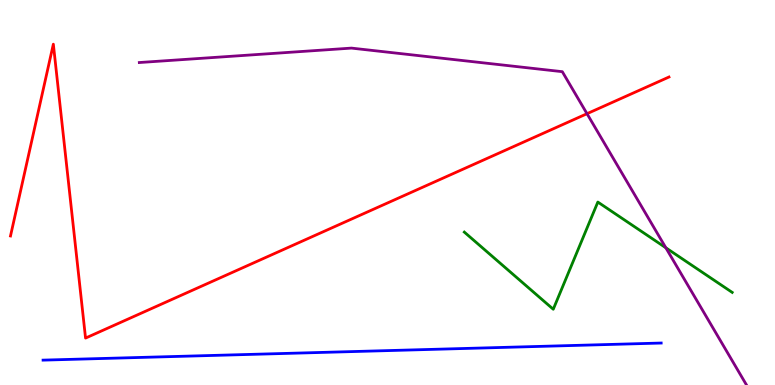[{'lines': ['blue', 'red'], 'intersections': []}, {'lines': ['green', 'red'], 'intersections': []}, {'lines': ['purple', 'red'], 'intersections': [{'x': 7.57, 'y': 7.05}]}, {'lines': ['blue', 'green'], 'intersections': []}, {'lines': ['blue', 'purple'], 'intersections': []}, {'lines': ['green', 'purple'], 'intersections': [{'x': 8.59, 'y': 3.56}]}]